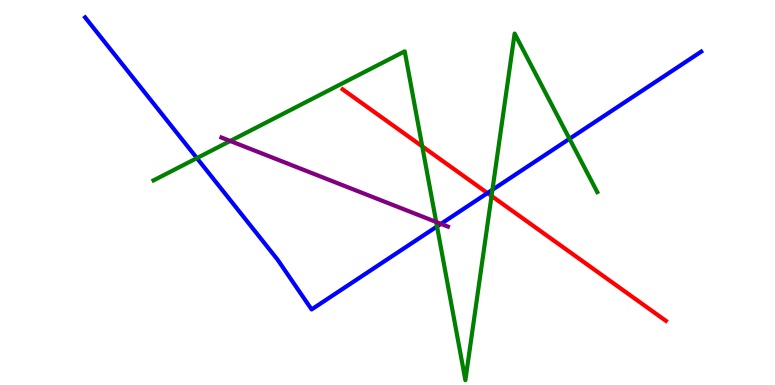[{'lines': ['blue', 'red'], 'intersections': [{'x': 6.29, 'y': 4.99}]}, {'lines': ['green', 'red'], 'intersections': [{'x': 5.45, 'y': 6.2}, {'x': 6.34, 'y': 4.91}]}, {'lines': ['purple', 'red'], 'intersections': []}, {'lines': ['blue', 'green'], 'intersections': [{'x': 2.54, 'y': 5.89}, {'x': 5.64, 'y': 4.12}, {'x': 6.35, 'y': 5.07}, {'x': 7.35, 'y': 6.39}]}, {'lines': ['blue', 'purple'], 'intersections': [{'x': 5.69, 'y': 4.19}]}, {'lines': ['green', 'purple'], 'intersections': [{'x': 2.97, 'y': 6.34}, {'x': 5.63, 'y': 4.23}]}]